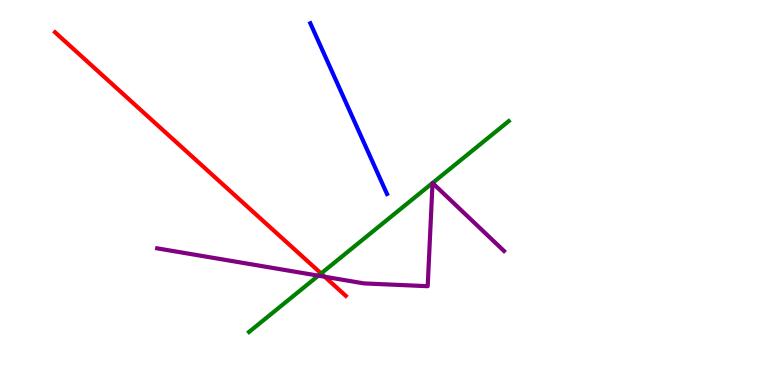[{'lines': ['blue', 'red'], 'intersections': []}, {'lines': ['green', 'red'], 'intersections': [{'x': 4.14, 'y': 2.9}]}, {'lines': ['purple', 'red'], 'intersections': [{'x': 4.19, 'y': 2.81}]}, {'lines': ['blue', 'green'], 'intersections': []}, {'lines': ['blue', 'purple'], 'intersections': []}, {'lines': ['green', 'purple'], 'intersections': [{'x': 4.11, 'y': 2.84}, {'x': 5.58, 'y': 5.25}, {'x': 5.58, 'y': 5.25}]}]